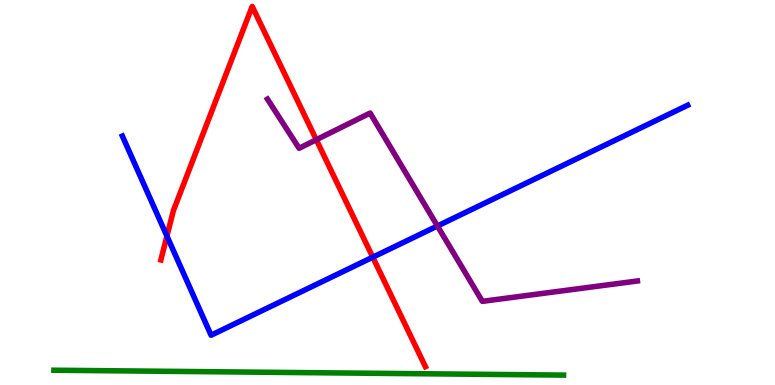[{'lines': ['blue', 'red'], 'intersections': [{'x': 2.15, 'y': 3.87}, {'x': 4.81, 'y': 3.32}]}, {'lines': ['green', 'red'], 'intersections': []}, {'lines': ['purple', 'red'], 'intersections': [{'x': 4.08, 'y': 6.37}]}, {'lines': ['blue', 'green'], 'intersections': []}, {'lines': ['blue', 'purple'], 'intersections': [{'x': 5.64, 'y': 4.13}]}, {'lines': ['green', 'purple'], 'intersections': []}]